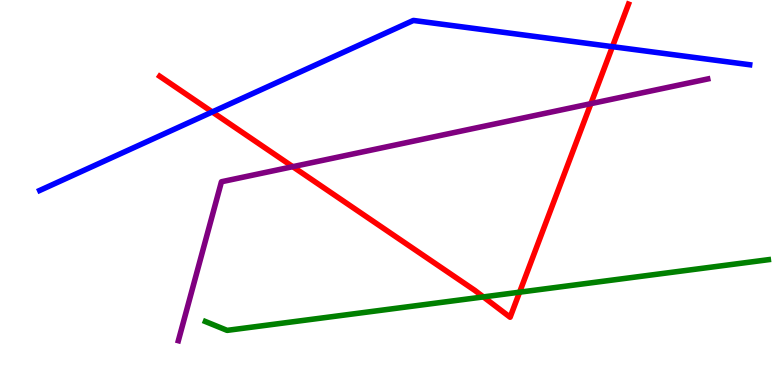[{'lines': ['blue', 'red'], 'intersections': [{'x': 2.74, 'y': 7.09}, {'x': 7.9, 'y': 8.79}]}, {'lines': ['green', 'red'], 'intersections': [{'x': 6.24, 'y': 2.29}, {'x': 6.7, 'y': 2.41}]}, {'lines': ['purple', 'red'], 'intersections': [{'x': 3.78, 'y': 5.67}, {'x': 7.62, 'y': 7.31}]}, {'lines': ['blue', 'green'], 'intersections': []}, {'lines': ['blue', 'purple'], 'intersections': []}, {'lines': ['green', 'purple'], 'intersections': []}]